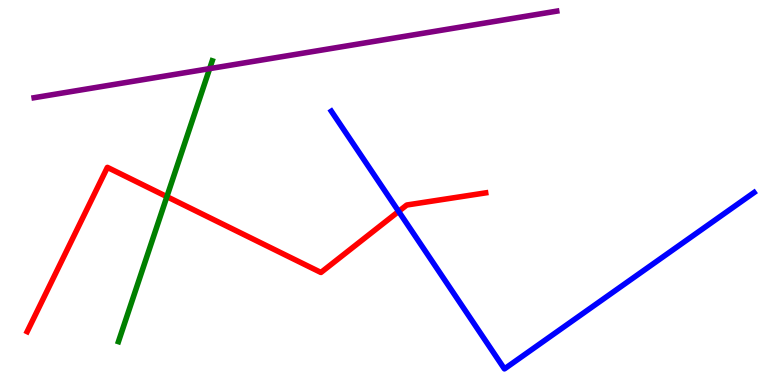[{'lines': ['blue', 'red'], 'intersections': [{'x': 5.14, 'y': 4.51}]}, {'lines': ['green', 'red'], 'intersections': [{'x': 2.15, 'y': 4.89}]}, {'lines': ['purple', 'red'], 'intersections': []}, {'lines': ['blue', 'green'], 'intersections': []}, {'lines': ['blue', 'purple'], 'intersections': []}, {'lines': ['green', 'purple'], 'intersections': [{'x': 2.7, 'y': 8.22}]}]